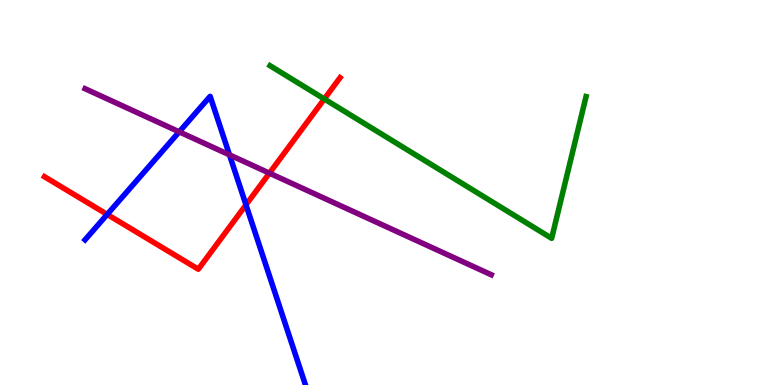[{'lines': ['blue', 'red'], 'intersections': [{'x': 1.38, 'y': 4.43}, {'x': 3.17, 'y': 4.68}]}, {'lines': ['green', 'red'], 'intersections': [{'x': 4.18, 'y': 7.43}]}, {'lines': ['purple', 'red'], 'intersections': [{'x': 3.48, 'y': 5.5}]}, {'lines': ['blue', 'green'], 'intersections': []}, {'lines': ['blue', 'purple'], 'intersections': [{'x': 2.31, 'y': 6.58}, {'x': 2.96, 'y': 5.98}]}, {'lines': ['green', 'purple'], 'intersections': []}]